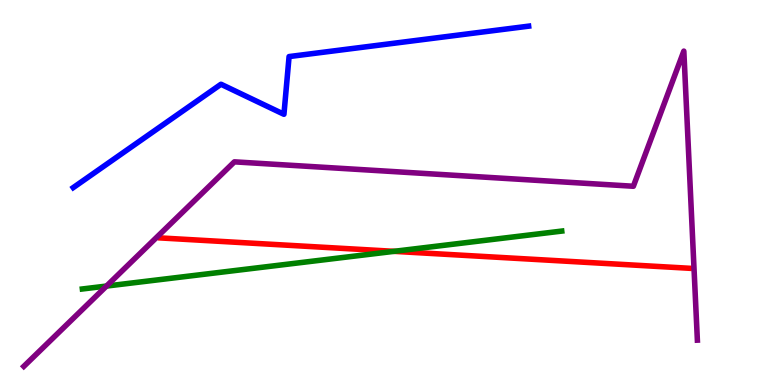[{'lines': ['blue', 'red'], 'intersections': []}, {'lines': ['green', 'red'], 'intersections': [{'x': 5.08, 'y': 3.47}]}, {'lines': ['purple', 'red'], 'intersections': []}, {'lines': ['blue', 'green'], 'intersections': []}, {'lines': ['blue', 'purple'], 'intersections': []}, {'lines': ['green', 'purple'], 'intersections': [{'x': 1.37, 'y': 2.57}]}]